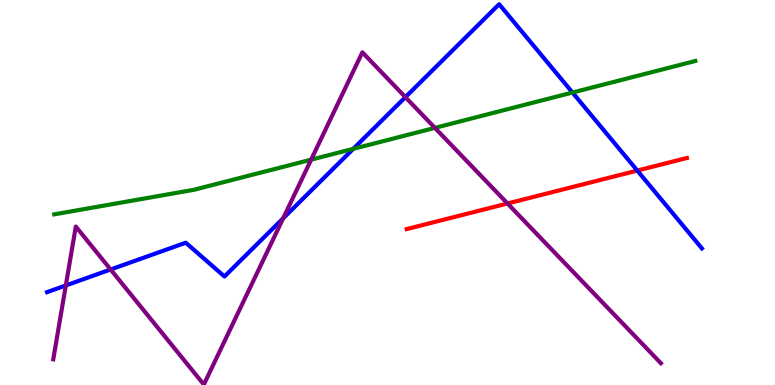[{'lines': ['blue', 'red'], 'intersections': [{'x': 8.22, 'y': 5.57}]}, {'lines': ['green', 'red'], 'intersections': []}, {'lines': ['purple', 'red'], 'intersections': [{'x': 6.55, 'y': 4.71}]}, {'lines': ['blue', 'green'], 'intersections': [{'x': 4.56, 'y': 6.13}, {'x': 7.39, 'y': 7.6}]}, {'lines': ['blue', 'purple'], 'intersections': [{'x': 0.849, 'y': 2.59}, {'x': 1.43, 'y': 3.0}, {'x': 3.65, 'y': 4.33}, {'x': 5.23, 'y': 7.48}]}, {'lines': ['green', 'purple'], 'intersections': [{'x': 4.01, 'y': 5.85}, {'x': 5.61, 'y': 6.68}]}]